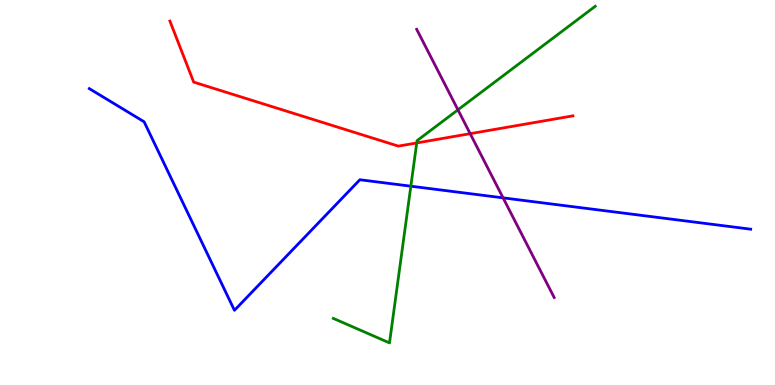[{'lines': ['blue', 'red'], 'intersections': []}, {'lines': ['green', 'red'], 'intersections': [{'x': 5.38, 'y': 6.29}]}, {'lines': ['purple', 'red'], 'intersections': [{'x': 6.07, 'y': 6.53}]}, {'lines': ['blue', 'green'], 'intersections': [{'x': 5.3, 'y': 5.16}]}, {'lines': ['blue', 'purple'], 'intersections': [{'x': 6.49, 'y': 4.86}]}, {'lines': ['green', 'purple'], 'intersections': [{'x': 5.91, 'y': 7.15}]}]